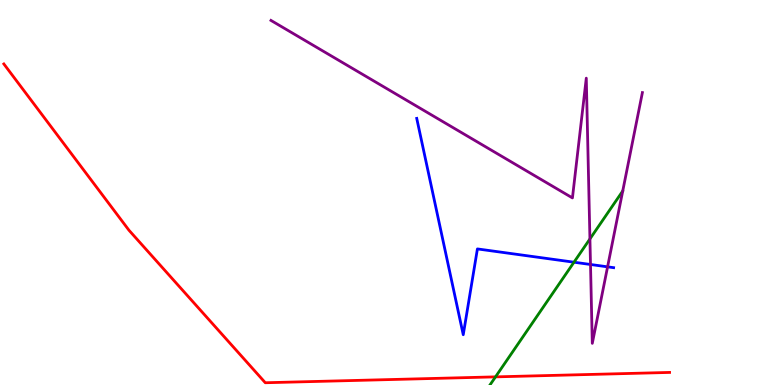[{'lines': ['blue', 'red'], 'intersections': []}, {'lines': ['green', 'red'], 'intersections': [{'x': 6.39, 'y': 0.211}]}, {'lines': ['purple', 'red'], 'intersections': []}, {'lines': ['blue', 'green'], 'intersections': [{'x': 7.41, 'y': 3.19}]}, {'lines': ['blue', 'purple'], 'intersections': [{'x': 7.62, 'y': 3.13}, {'x': 7.84, 'y': 3.07}]}, {'lines': ['green', 'purple'], 'intersections': [{'x': 7.61, 'y': 3.79}]}]